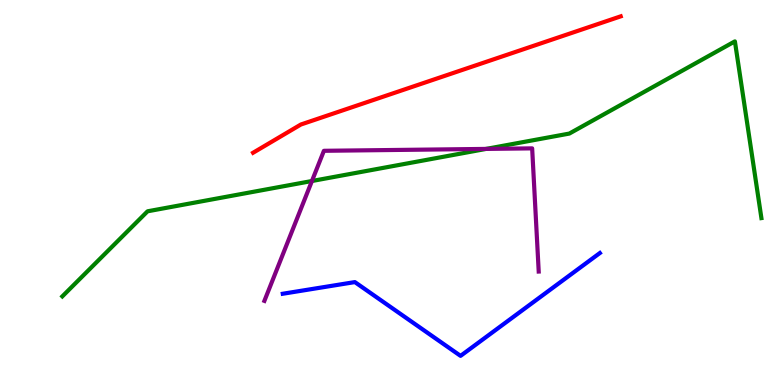[{'lines': ['blue', 'red'], 'intersections': []}, {'lines': ['green', 'red'], 'intersections': []}, {'lines': ['purple', 'red'], 'intersections': []}, {'lines': ['blue', 'green'], 'intersections': []}, {'lines': ['blue', 'purple'], 'intersections': []}, {'lines': ['green', 'purple'], 'intersections': [{'x': 4.02, 'y': 5.3}, {'x': 6.27, 'y': 6.13}]}]